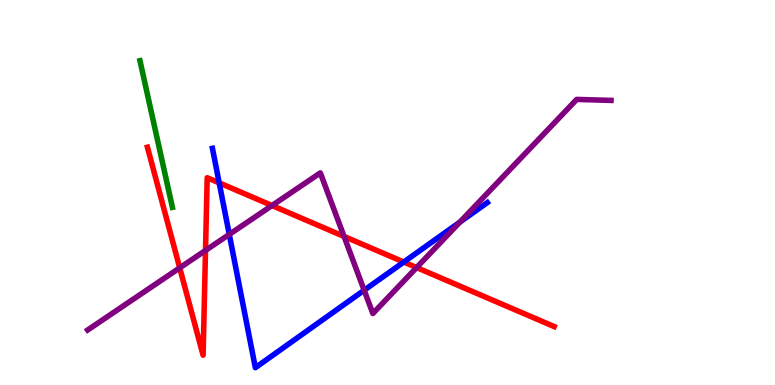[{'lines': ['blue', 'red'], 'intersections': [{'x': 2.83, 'y': 5.25}, {'x': 5.21, 'y': 3.19}]}, {'lines': ['green', 'red'], 'intersections': []}, {'lines': ['purple', 'red'], 'intersections': [{'x': 2.32, 'y': 3.04}, {'x': 2.65, 'y': 3.5}, {'x': 3.51, 'y': 4.66}, {'x': 4.44, 'y': 3.86}, {'x': 5.38, 'y': 3.05}]}, {'lines': ['blue', 'green'], 'intersections': []}, {'lines': ['blue', 'purple'], 'intersections': [{'x': 2.96, 'y': 3.91}, {'x': 4.7, 'y': 2.46}, {'x': 5.93, 'y': 4.23}]}, {'lines': ['green', 'purple'], 'intersections': []}]